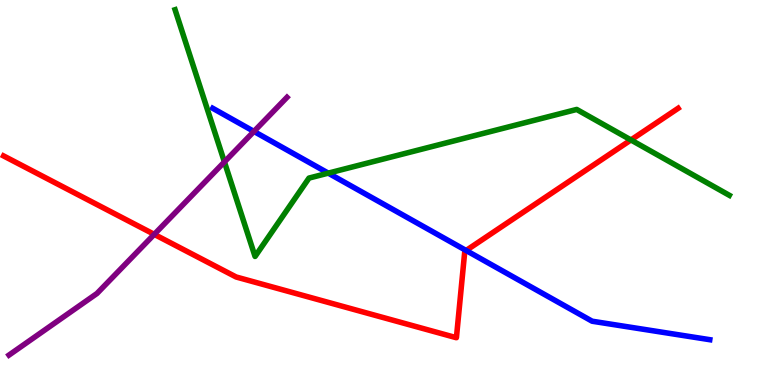[{'lines': ['blue', 'red'], 'intersections': [{'x': 6.01, 'y': 3.49}]}, {'lines': ['green', 'red'], 'intersections': [{'x': 8.14, 'y': 6.36}]}, {'lines': ['purple', 'red'], 'intersections': [{'x': 1.99, 'y': 3.91}]}, {'lines': ['blue', 'green'], 'intersections': [{'x': 4.24, 'y': 5.5}]}, {'lines': ['blue', 'purple'], 'intersections': [{'x': 3.28, 'y': 6.59}]}, {'lines': ['green', 'purple'], 'intersections': [{'x': 2.9, 'y': 5.79}]}]